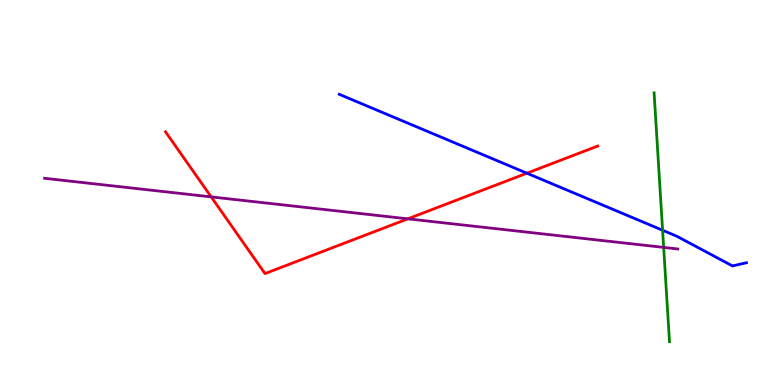[{'lines': ['blue', 'red'], 'intersections': [{'x': 6.8, 'y': 5.5}]}, {'lines': ['green', 'red'], 'intersections': []}, {'lines': ['purple', 'red'], 'intersections': [{'x': 2.72, 'y': 4.89}, {'x': 5.26, 'y': 4.32}]}, {'lines': ['blue', 'green'], 'intersections': [{'x': 8.55, 'y': 4.02}]}, {'lines': ['blue', 'purple'], 'intersections': []}, {'lines': ['green', 'purple'], 'intersections': [{'x': 8.56, 'y': 3.57}]}]